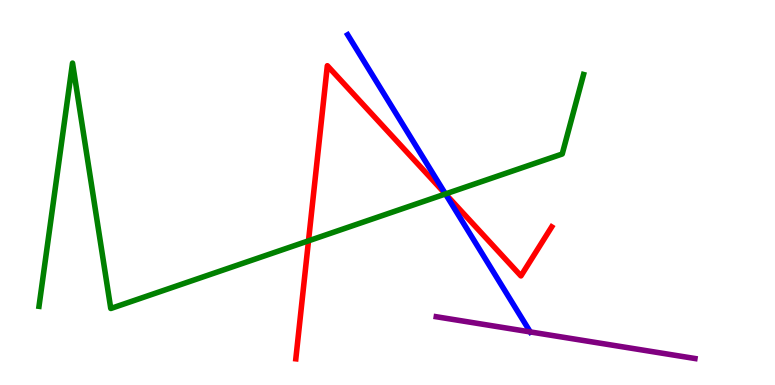[{'lines': ['blue', 'red'], 'intersections': [{'x': 5.75, 'y': 4.96}]}, {'lines': ['green', 'red'], 'intersections': [{'x': 3.98, 'y': 3.74}, {'x': 5.75, 'y': 4.96}]}, {'lines': ['purple', 'red'], 'intersections': []}, {'lines': ['blue', 'green'], 'intersections': [{'x': 5.75, 'y': 4.96}]}, {'lines': ['blue', 'purple'], 'intersections': [{'x': 6.84, 'y': 1.38}]}, {'lines': ['green', 'purple'], 'intersections': []}]